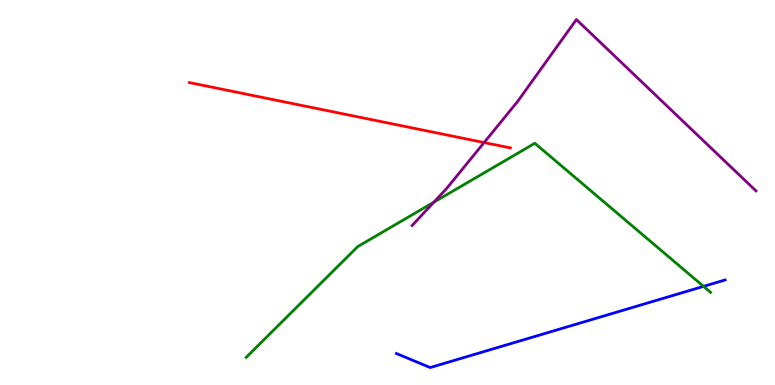[{'lines': ['blue', 'red'], 'intersections': []}, {'lines': ['green', 'red'], 'intersections': []}, {'lines': ['purple', 'red'], 'intersections': [{'x': 6.25, 'y': 6.3}]}, {'lines': ['blue', 'green'], 'intersections': [{'x': 9.08, 'y': 2.56}]}, {'lines': ['blue', 'purple'], 'intersections': []}, {'lines': ['green', 'purple'], 'intersections': [{'x': 5.6, 'y': 4.75}]}]